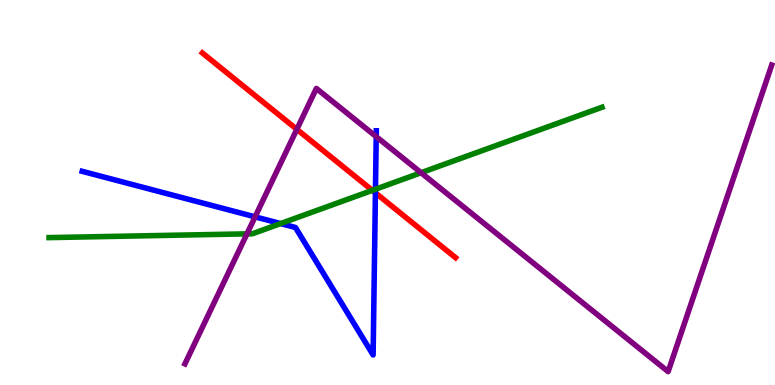[{'lines': ['blue', 'red'], 'intersections': [{'x': 4.84, 'y': 4.99}]}, {'lines': ['green', 'red'], 'intersections': [{'x': 4.8, 'y': 5.06}]}, {'lines': ['purple', 'red'], 'intersections': [{'x': 3.83, 'y': 6.64}]}, {'lines': ['blue', 'green'], 'intersections': [{'x': 3.62, 'y': 4.19}, {'x': 4.84, 'y': 5.08}]}, {'lines': ['blue', 'purple'], 'intersections': [{'x': 3.29, 'y': 4.37}, {'x': 4.85, 'y': 6.45}]}, {'lines': ['green', 'purple'], 'intersections': [{'x': 3.19, 'y': 3.93}, {'x': 5.43, 'y': 5.51}]}]